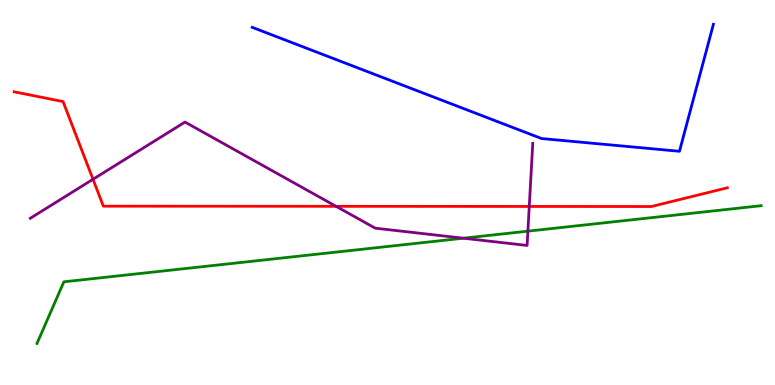[{'lines': ['blue', 'red'], 'intersections': []}, {'lines': ['green', 'red'], 'intersections': []}, {'lines': ['purple', 'red'], 'intersections': [{'x': 1.2, 'y': 5.34}, {'x': 4.34, 'y': 4.64}, {'x': 6.83, 'y': 4.64}]}, {'lines': ['blue', 'green'], 'intersections': []}, {'lines': ['blue', 'purple'], 'intersections': []}, {'lines': ['green', 'purple'], 'intersections': [{'x': 5.98, 'y': 3.81}, {'x': 6.81, 'y': 4.0}]}]